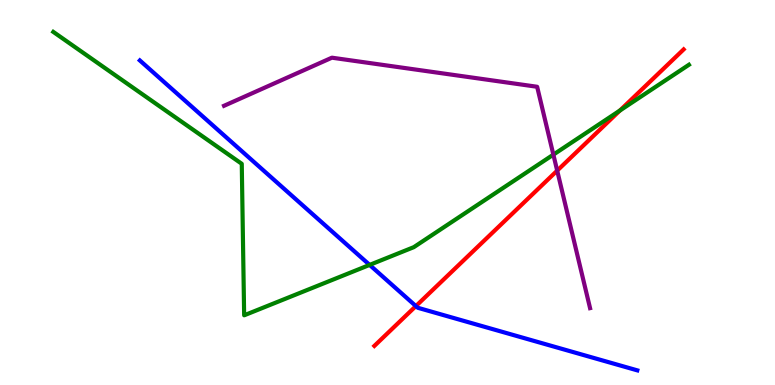[{'lines': ['blue', 'red'], 'intersections': [{'x': 5.37, 'y': 2.05}]}, {'lines': ['green', 'red'], 'intersections': [{'x': 8.0, 'y': 7.13}]}, {'lines': ['purple', 'red'], 'intersections': [{'x': 7.19, 'y': 5.57}]}, {'lines': ['blue', 'green'], 'intersections': [{'x': 4.77, 'y': 3.12}]}, {'lines': ['blue', 'purple'], 'intersections': []}, {'lines': ['green', 'purple'], 'intersections': [{'x': 7.14, 'y': 5.98}]}]